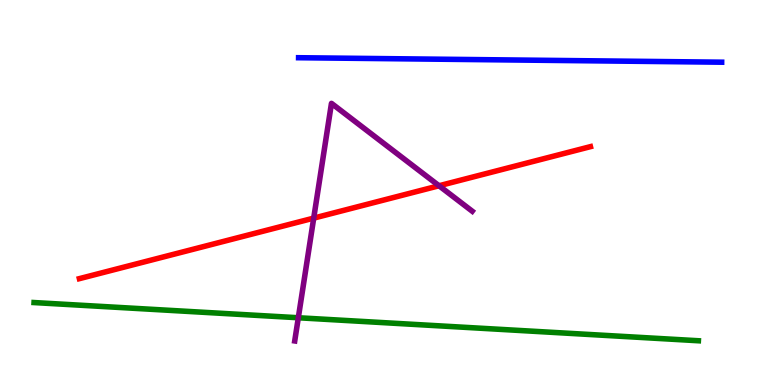[{'lines': ['blue', 'red'], 'intersections': []}, {'lines': ['green', 'red'], 'intersections': []}, {'lines': ['purple', 'red'], 'intersections': [{'x': 4.05, 'y': 4.33}, {'x': 5.66, 'y': 5.18}]}, {'lines': ['blue', 'green'], 'intersections': []}, {'lines': ['blue', 'purple'], 'intersections': []}, {'lines': ['green', 'purple'], 'intersections': [{'x': 3.85, 'y': 1.75}]}]